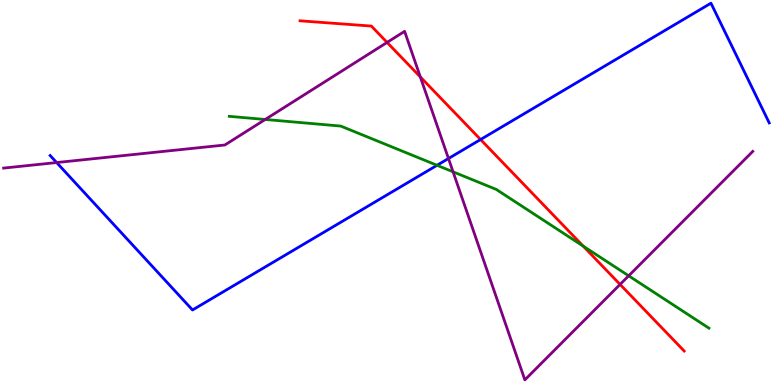[{'lines': ['blue', 'red'], 'intersections': [{'x': 6.2, 'y': 6.38}]}, {'lines': ['green', 'red'], 'intersections': [{'x': 7.53, 'y': 3.61}]}, {'lines': ['purple', 'red'], 'intersections': [{'x': 4.99, 'y': 8.9}, {'x': 5.42, 'y': 8.0}, {'x': 8.0, 'y': 2.61}]}, {'lines': ['blue', 'green'], 'intersections': [{'x': 5.64, 'y': 5.71}]}, {'lines': ['blue', 'purple'], 'intersections': [{'x': 0.731, 'y': 5.78}, {'x': 5.79, 'y': 5.88}]}, {'lines': ['green', 'purple'], 'intersections': [{'x': 3.42, 'y': 6.9}, {'x': 5.85, 'y': 5.54}, {'x': 8.11, 'y': 2.84}]}]